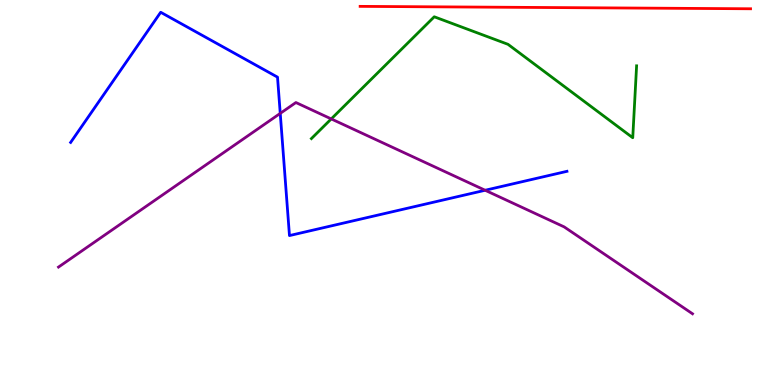[{'lines': ['blue', 'red'], 'intersections': []}, {'lines': ['green', 'red'], 'intersections': []}, {'lines': ['purple', 'red'], 'intersections': []}, {'lines': ['blue', 'green'], 'intersections': []}, {'lines': ['blue', 'purple'], 'intersections': [{'x': 3.62, 'y': 7.05}, {'x': 6.26, 'y': 5.06}]}, {'lines': ['green', 'purple'], 'intersections': [{'x': 4.27, 'y': 6.91}]}]